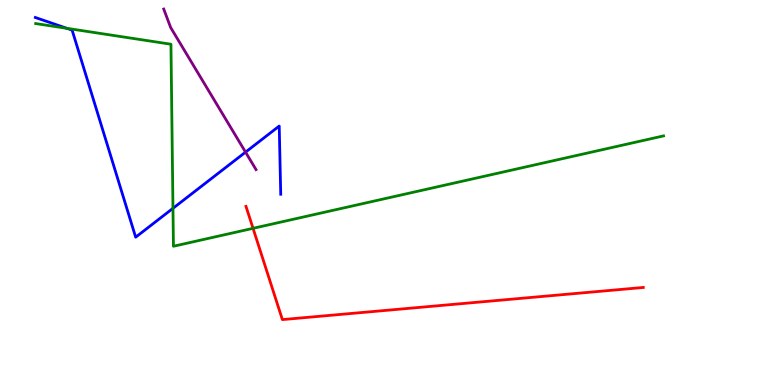[{'lines': ['blue', 'red'], 'intersections': []}, {'lines': ['green', 'red'], 'intersections': [{'x': 3.27, 'y': 4.07}]}, {'lines': ['purple', 'red'], 'intersections': []}, {'lines': ['blue', 'green'], 'intersections': [{'x': 0.862, 'y': 9.26}, {'x': 2.23, 'y': 4.59}]}, {'lines': ['blue', 'purple'], 'intersections': [{'x': 3.17, 'y': 6.05}]}, {'lines': ['green', 'purple'], 'intersections': []}]